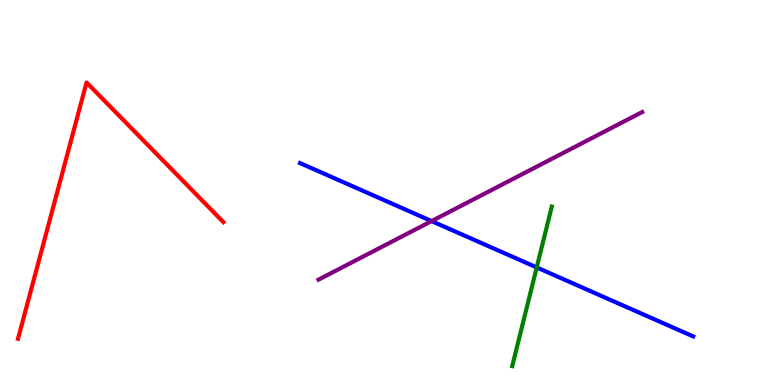[{'lines': ['blue', 'red'], 'intersections': []}, {'lines': ['green', 'red'], 'intersections': []}, {'lines': ['purple', 'red'], 'intersections': []}, {'lines': ['blue', 'green'], 'intersections': [{'x': 6.93, 'y': 3.05}]}, {'lines': ['blue', 'purple'], 'intersections': [{'x': 5.57, 'y': 4.26}]}, {'lines': ['green', 'purple'], 'intersections': []}]